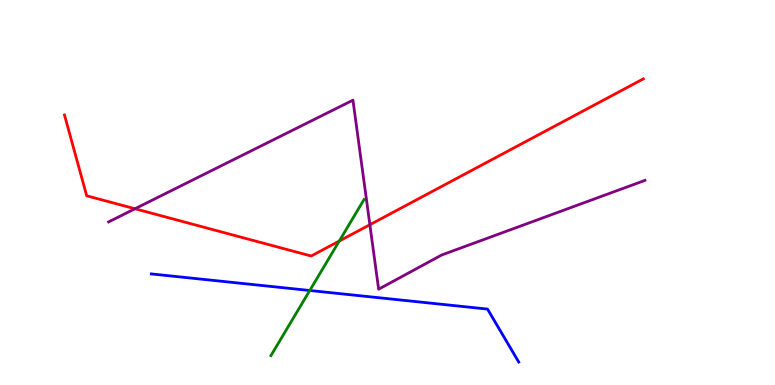[{'lines': ['blue', 'red'], 'intersections': []}, {'lines': ['green', 'red'], 'intersections': [{'x': 4.38, 'y': 3.74}]}, {'lines': ['purple', 'red'], 'intersections': [{'x': 1.74, 'y': 4.58}, {'x': 4.77, 'y': 4.16}]}, {'lines': ['blue', 'green'], 'intersections': [{'x': 4.0, 'y': 2.45}]}, {'lines': ['blue', 'purple'], 'intersections': []}, {'lines': ['green', 'purple'], 'intersections': []}]